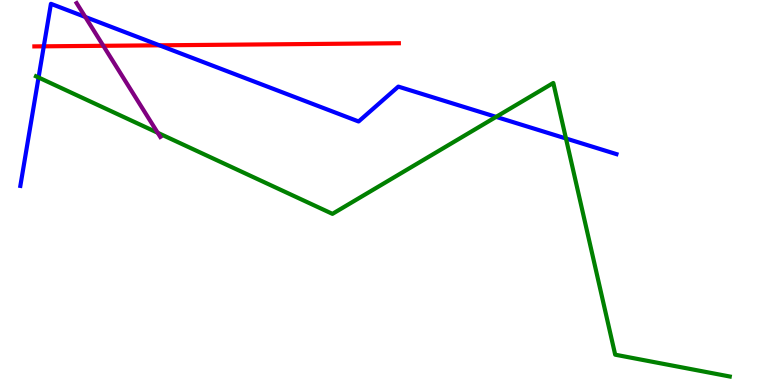[{'lines': ['blue', 'red'], 'intersections': [{'x': 0.565, 'y': 8.8}, {'x': 2.06, 'y': 8.82}]}, {'lines': ['green', 'red'], 'intersections': []}, {'lines': ['purple', 'red'], 'intersections': [{'x': 1.33, 'y': 8.81}]}, {'lines': ['blue', 'green'], 'intersections': [{'x': 0.497, 'y': 7.99}, {'x': 6.4, 'y': 6.96}, {'x': 7.3, 'y': 6.4}]}, {'lines': ['blue', 'purple'], 'intersections': [{'x': 1.1, 'y': 9.56}]}, {'lines': ['green', 'purple'], 'intersections': [{'x': 2.03, 'y': 6.55}]}]